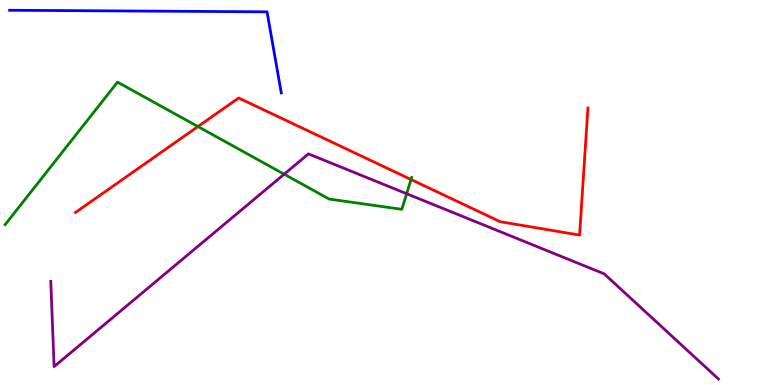[{'lines': ['blue', 'red'], 'intersections': []}, {'lines': ['green', 'red'], 'intersections': [{'x': 2.55, 'y': 6.71}, {'x': 5.3, 'y': 5.34}]}, {'lines': ['purple', 'red'], 'intersections': []}, {'lines': ['blue', 'green'], 'intersections': []}, {'lines': ['blue', 'purple'], 'intersections': []}, {'lines': ['green', 'purple'], 'intersections': [{'x': 3.67, 'y': 5.48}, {'x': 5.25, 'y': 4.97}]}]